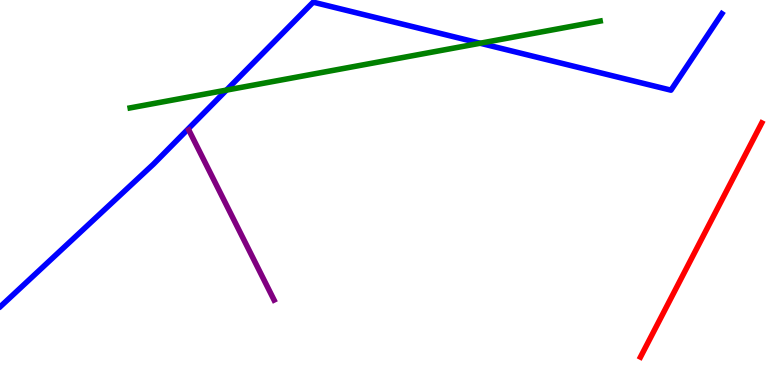[{'lines': ['blue', 'red'], 'intersections': []}, {'lines': ['green', 'red'], 'intersections': []}, {'lines': ['purple', 'red'], 'intersections': []}, {'lines': ['blue', 'green'], 'intersections': [{'x': 2.92, 'y': 7.66}, {'x': 6.2, 'y': 8.88}]}, {'lines': ['blue', 'purple'], 'intersections': []}, {'lines': ['green', 'purple'], 'intersections': []}]